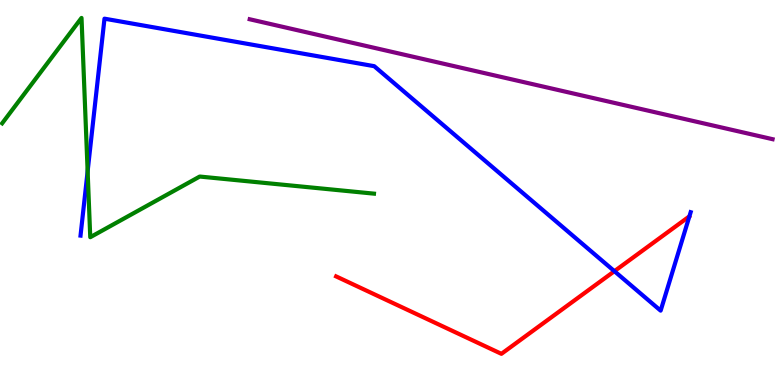[{'lines': ['blue', 'red'], 'intersections': [{'x': 7.93, 'y': 2.96}]}, {'lines': ['green', 'red'], 'intersections': []}, {'lines': ['purple', 'red'], 'intersections': []}, {'lines': ['blue', 'green'], 'intersections': [{'x': 1.13, 'y': 5.55}]}, {'lines': ['blue', 'purple'], 'intersections': []}, {'lines': ['green', 'purple'], 'intersections': []}]